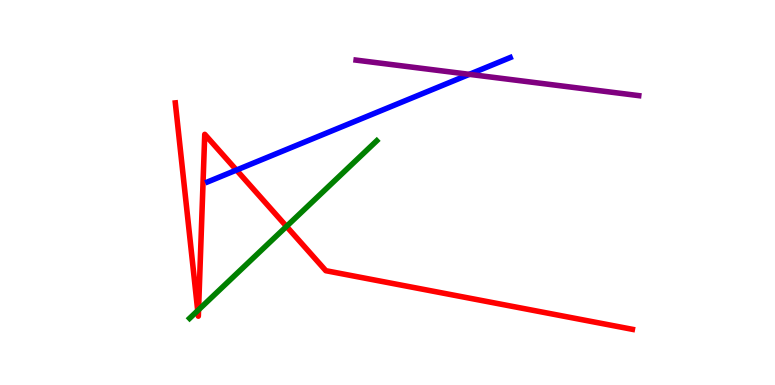[{'lines': ['blue', 'red'], 'intersections': [{'x': 3.05, 'y': 5.58}]}, {'lines': ['green', 'red'], 'intersections': [{'x': 2.55, 'y': 1.93}, {'x': 2.56, 'y': 1.95}, {'x': 3.7, 'y': 4.12}]}, {'lines': ['purple', 'red'], 'intersections': []}, {'lines': ['blue', 'green'], 'intersections': []}, {'lines': ['blue', 'purple'], 'intersections': [{'x': 6.06, 'y': 8.07}]}, {'lines': ['green', 'purple'], 'intersections': []}]